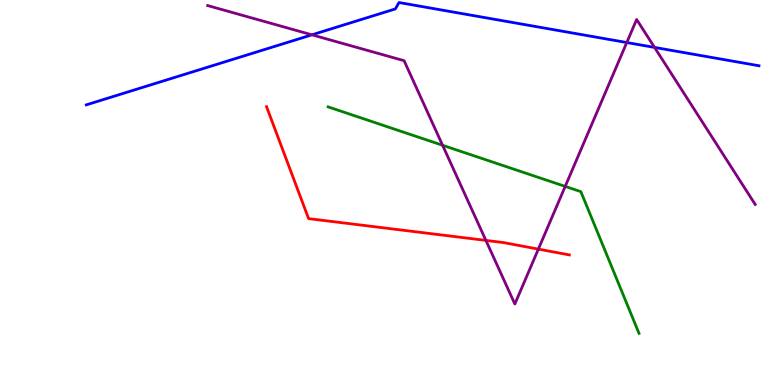[{'lines': ['blue', 'red'], 'intersections': []}, {'lines': ['green', 'red'], 'intersections': []}, {'lines': ['purple', 'red'], 'intersections': [{'x': 6.27, 'y': 3.76}, {'x': 6.95, 'y': 3.53}]}, {'lines': ['blue', 'green'], 'intersections': []}, {'lines': ['blue', 'purple'], 'intersections': [{'x': 4.02, 'y': 9.1}, {'x': 8.09, 'y': 8.9}, {'x': 8.45, 'y': 8.77}]}, {'lines': ['green', 'purple'], 'intersections': [{'x': 5.71, 'y': 6.23}, {'x': 7.29, 'y': 5.16}]}]